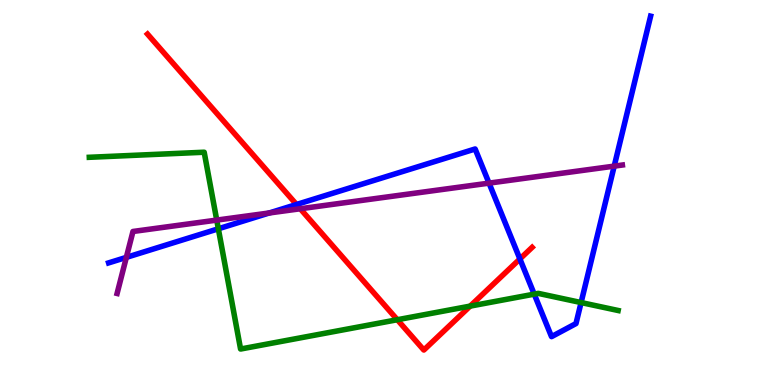[{'lines': ['blue', 'red'], 'intersections': [{'x': 3.83, 'y': 4.69}, {'x': 6.71, 'y': 3.27}]}, {'lines': ['green', 'red'], 'intersections': [{'x': 5.13, 'y': 1.7}, {'x': 6.07, 'y': 2.05}]}, {'lines': ['purple', 'red'], 'intersections': [{'x': 3.87, 'y': 4.58}]}, {'lines': ['blue', 'green'], 'intersections': [{'x': 2.82, 'y': 4.06}, {'x': 6.89, 'y': 2.36}, {'x': 7.5, 'y': 2.14}]}, {'lines': ['blue', 'purple'], 'intersections': [{'x': 1.63, 'y': 3.31}, {'x': 3.47, 'y': 4.47}, {'x': 6.31, 'y': 5.24}, {'x': 7.93, 'y': 5.68}]}, {'lines': ['green', 'purple'], 'intersections': [{'x': 2.8, 'y': 4.28}]}]